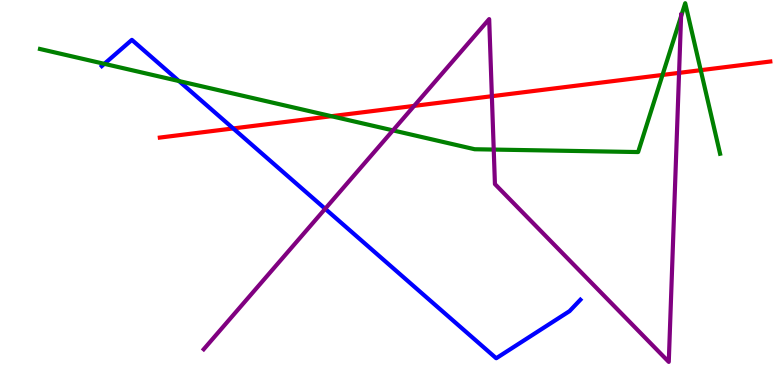[{'lines': ['blue', 'red'], 'intersections': [{'x': 3.01, 'y': 6.66}]}, {'lines': ['green', 'red'], 'intersections': [{'x': 4.28, 'y': 6.98}, {'x': 8.55, 'y': 8.05}, {'x': 9.04, 'y': 8.18}]}, {'lines': ['purple', 'red'], 'intersections': [{'x': 5.34, 'y': 7.25}, {'x': 6.35, 'y': 7.5}, {'x': 8.76, 'y': 8.11}]}, {'lines': ['blue', 'green'], 'intersections': [{'x': 1.35, 'y': 8.34}, {'x': 2.31, 'y': 7.89}]}, {'lines': ['blue', 'purple'], 'intersections': [{'x': 4.2, 'y': 4.58}]}, {'lines': ['green', 'purple'], 'intersections': [{'x': 5.07, 'y': 6.61}, {'x': 6.37, 'y': 6.12}, {'x': 8.79, 'y': 9.58}]}]